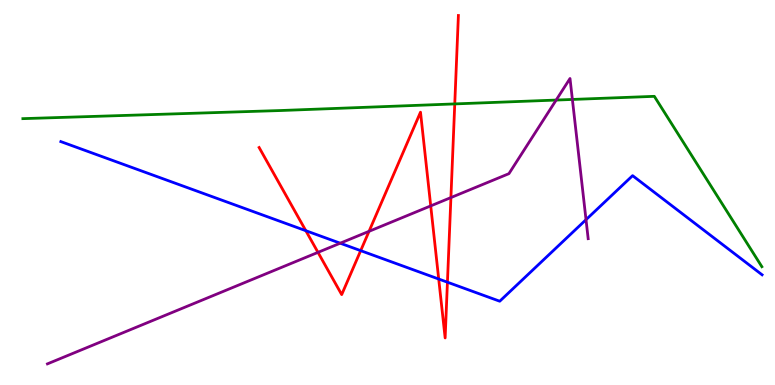[{'lines': ['blue', 'red'], 'intersections': [{'x': 3.95, 'y': 4.01}, {'x': 4.65, 'y': 3.49}, {'x': 5.66, 'y': 2.75}, {'x': 5.77, 'y': 2.67}]}, {'lines': ['green', 'red'], 'intersections': [{'x': 5.87, 'y': 7.3}]}, {'lines': ['purple', 'red'], 'intersections': [{'x': 4.1, 'y': 3.45}, {'x': 4.76, 'y': 3.99}, {'x': 5.56, 'y': 4.65}, {'x': 5.82, 'y': 4.87}]}, {'lines': ['blue', 'green'], 'intersections': []}, {'lines': ['blue', 'purple'], 'intersections': [{'x': 4.39, 'y': 3.68}, {'x': 7.56, 'y': 4.29}]}, {'lines': ['green', 'purple'], 'intersections': [{'x': 7.18, 'y': 7.4}, {'x': 7.39, 'y': 7.42}]}]